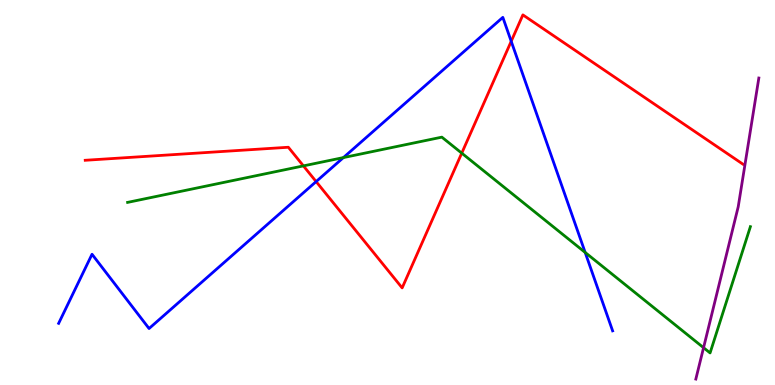[{'lines': ['blue', 'red'], 'intersections': [{'x': 4.08, 'y': 5.28}, {'x': 6.6, 'y': 8.93}]}, {'lines': ['green', 'red'], 'intersections': [{'x': 3.92, 'y': 5.69}, {'x': 5.96, 'y': 6.02}]}, {'lines': ['purple', 'red'], 'intersections': []}, {'lines': ['blue', 'green'], 'intersections': [{'x': 4.43, 'y': 5.91}, {'x': 7.55, 'y': 3.44}]}, {'lines': ['blue', 'purple'], 'intersections': []}, {'lines': ['green', 'purple'], 'intersections': [{'x': 9.08, 'y': 0.969}]}]